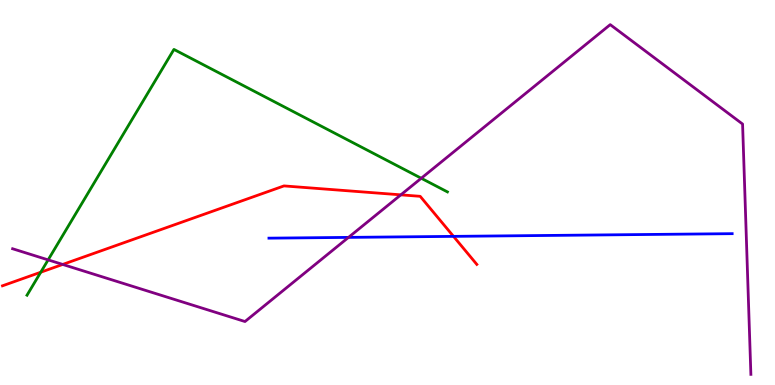[{'lines': ['blue', 'red'], 'intersections': [{'x': 5.85, 'y': 3.86}]}, {'lines': ['green', 'red'], 'intersections': [{'x': 0.526, 'y': 2.93}]}, {'lines': ['purple', 'red'], 'intersections': [{'x': 0.809, 'y': 3.13}, {'x': 5.17, 'y': 4.94}]}, {'lines': ['blue', 'green'], 'intersections': []}, {'lines': ['blue', 'purple'], 'intersections': [{'x': 4.5, 'y': 3.83}]}, {'lines': ['green', 'purple'], 'intersections': [{'x': 0.621, 'y': 3.25}, {'x': 5.44, 'y': 5.37}]}]